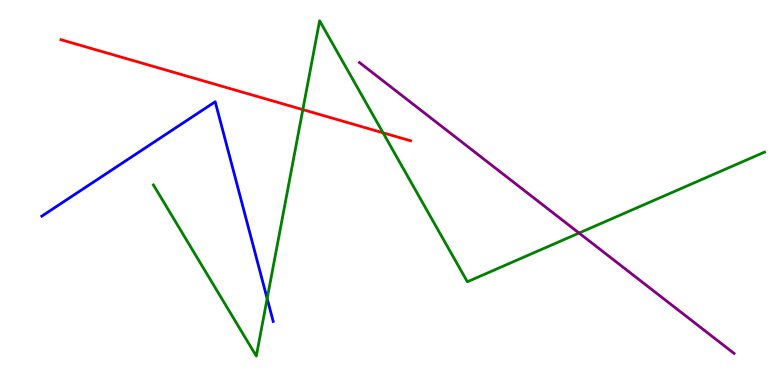[{'lines': ['blue', 'red'], 'intersections': []}, {'lines': ['green', 'red'], 'intersections': [{'x': 3.91, 'y': 7.15}, {'x': 4.94, 'y': 6.55}]}, {'lines': ['purple', 'red'], 'intersections': []}, {'lines': ['blue', 'green'], 'intersections': [{'x': 3.45, 'y': 2.24}]}, {'lines': ['blue', 'purple'], 'intersections': []}, {'lines': ['green', 'purple'], 'intersections': [{'x': 7.47, 'y': 3.95}]}]